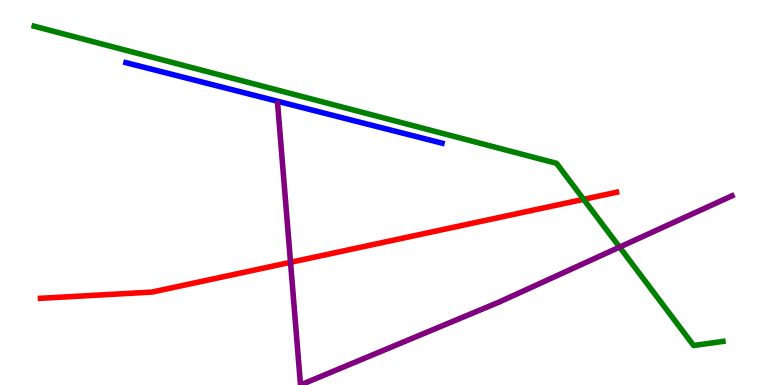[{'lines': ['blue', 'red'], 'intersections': []}, {'lines': ['green', 'red'], 'intersections': [{'x': 7.53, 'y': 4.82}]}, {'lines': ['purple', 'red'], 'intersections': [{'x': 3.75, 'y': 3.19}]}, {'lines': ['blue', 'green'], 'intersections': []}, {'lines': ['blue', 'purple'], 'intersections': []}, {'lines': ['green', 'purple'], 'intersections': [{'x': 7.99, 'y': 3.58}]}]